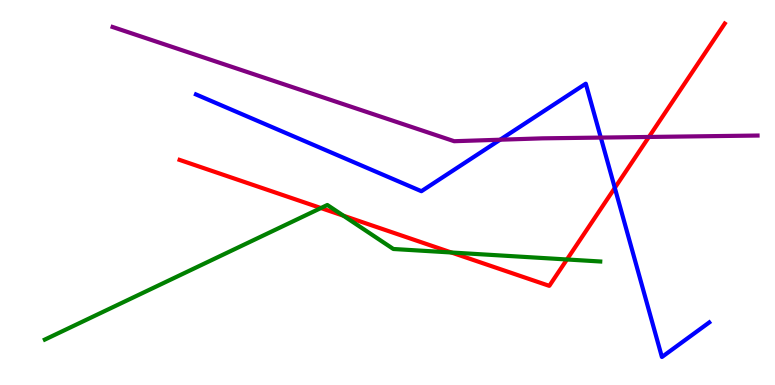[{'lines': ['blue', 'red'], 'intersections': [{'x': 7.93, 'y': 5.12}]}, {'lines': ['green', 'red'], 'intersections': [{'x': 4.14, 'y': 4.6}, {'x': 4.43, 'y': 4.4}, {'x': 5.82, 'y': 3.44}, {'x': 7.32, 'y': 3.26}]}, {'lines': ['purple', 'red'], 'intersections': [{'x': 8.37, 'y': 6.44}]}, {'lines': ['blue', 'green'], 'intersections': []}, {'lines': ['blue', 'purple'], 'intersections': [{'x': 6.45, 'y': 6.37}, {'x': 7.75, 'y': 6.43}]}, {'lines': ['green', 'purple'], 'intersections': []}]